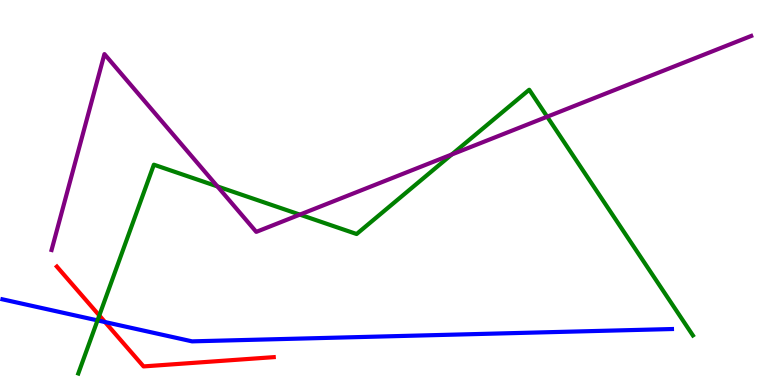[{'lines': ['blue', 'red'], 'intersections': [{'x': 1.36, 'y': 1.63}]}, {'lines': ['green', 'red'], 'intersections': [{'x': 1.28, 'y': 1.81}]}, {'lines': ['purple', 'red'], 'intersections': []}, {'lines': ['blue', 'green'], 'intersections': [{'x': 1.26, 'y': 1.68}]}, {'lines': ['blue', 'purple'], 'intersections': []}, {'lines': ['green', 'purple'], 'intersections': [{'x': 2.81, 'y': 5.16}, {'x': 3.87, 'y': 4.43}, {'x': 5.83, 'y': 5.99}, {'x': 7.06, 'y': 6.97}]}]